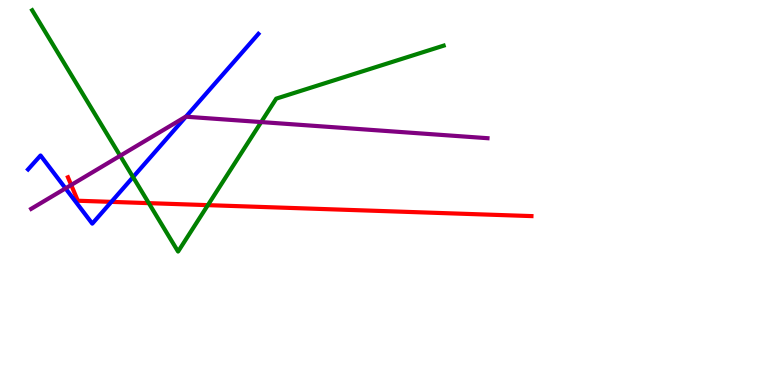[{'lines': ['blue', 'red'], 'intersections': [{'x': 1.44, 'y': 4.76}]}, {'lines': ['green', 'red'], 'intersections': [{'x': 1.92, 'y': 4.72}, {'x': 2.68, 'y': 4.67}]}, {'lines': ['purple', 'red'], 'intersections': [{'x': 0.919, 'y': 5.2}]}, {'lines': ['blue', 'green'], 'intersections': [{'x': 1.72, 'y': 5.4}]}, {'lines': ['blue', 'purple'], 'intersections': [{'x': 0.845, 'y': 5.11}, {'x': 2.4, 'y': 6.97}]}, {'lines': ['green', 'purple'], 'intersections': [{'x': 1.55, 'y': 5.95}, {'x': 3.37, 'y': 6.83}]}]